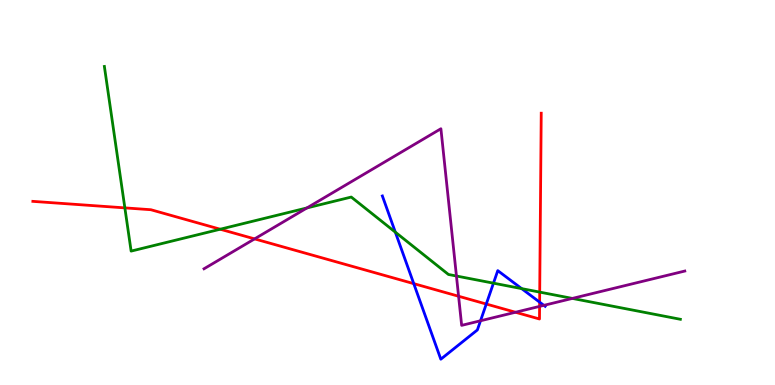[{'lines': ['blue', 'red'], 'intersections': [{'x': 5.34, 'y': 2.63}, {'x': 6.27, 'y': 2.1}, {'x': 6.96, 'y': 2.15}]}, {'lines': ['green', 'red'], 'intersections': [{'x': 1.61, 'y': 4.6}, {'x': 2.84, 'y': 4.05}, {'x': 6.96, 'y': 2.41}]}, {'lines': ['purple', 'red'], 'intersections': [{'x': 3.29, 'y': 3.8}, {'x': 5.92, 'y': 2.31}, {'x': 6.65, 'y': 1.89}, {'x': 6.96, 'y': 2.04}]}, {'lines': ['blue', 'green'], 'intersections': [{'x': 5.1, 'y': 3.97}, {'x': 6.37, 'y': 2.64}, {'x': 6.73, 'y': 2.5}]}, {'lines': ['blue', 'purple'], 'intersections': [{'x': 6.2, 'y': 1.67}, {'x': 7.02, 'y': 2.07}]}, {'lines': ['green', 'purple'], 'intersections': [{'x': 3.96, 'y': 4.6}, {'x': 5.89, 'y': 2.83}, {'x': 7.39, 'y': 2.25}]}]